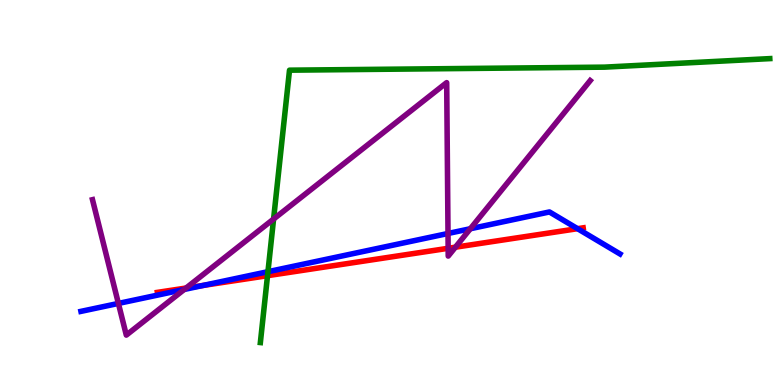[{'lines': ['blue', 'red'], 'intersections': [{'x': 2.62, 'y': 2.59}, {'x': 7.45, 'y': 4.06}]}, {'lines': ['green', 'red'], 'intersections': [{'x': 3.45, 'y': 2.84}]}, {'lines': ['purple', 'red'], 'intersections': [{'x': 2.4, 'y': 2.52}, {'x': 5.78, 'y': 3.55}, {'x': 5.88, 'y': 3.58}]}, {'lines': ['blue', 'green'], 'intersections': [{'x': 3.46, 'y': 2.94}]}, {'lines': ['blue', 'purple'], 'intersections': [{'x': 1.53, 'y': 2.12}, {'x': 2.38, 'y': 2.48}, {'x': 5.78, 'y': 3.94}, {'x': 6.07, 'y': 4.06}]}, {'lines': ['green', 'purple'], 'intersections': [{'x': 3.53, 'y': 4.31}]}]